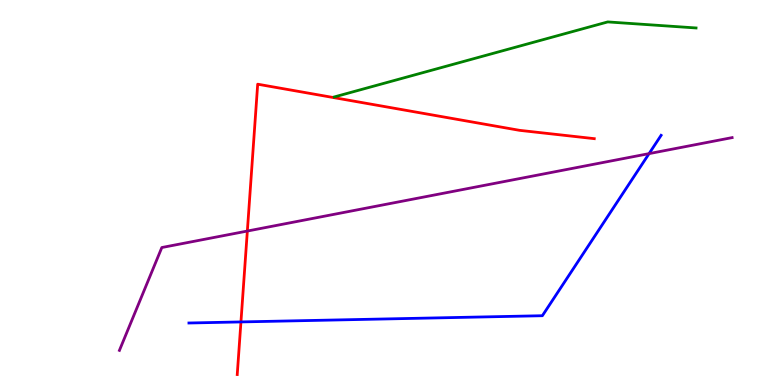[{'lines': ['blue', 'red'], 'intersections': [{'x': 3.11, 'y': 1.64}]}, {'lines': ['green', 'red'], 'intersections': []}, {'lines': ['purple', 'red'], 'intersections': [{'x': 3.19, 'y': 4.0}]}, {'lines': ['blue', 'green'], 'intersections': []}, {'lines': ['blue', 'purple'], 'intersections': [{'x': 8.38, 'y': 6.01}]}, {'lines': ['green', 'purple'], 'intersections': []}]